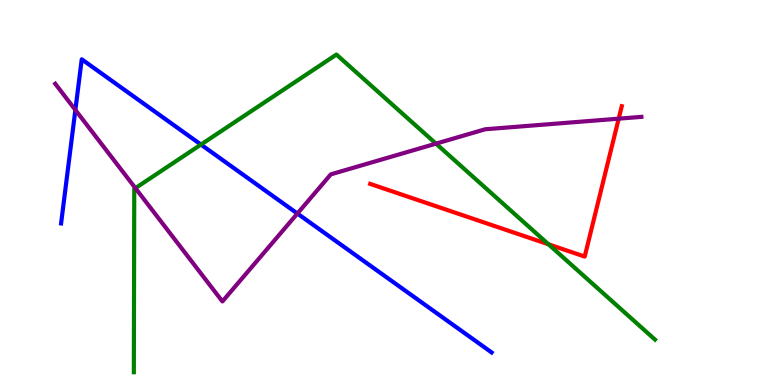[{'lines': ['blue', 'red'], 'intersections': []}, {'lines': ['green', 'red'], 'intersections': [{'x': 7.08, 'y': 3.65}]}, {'lines': ['purple', 'red'], 'intersections': [{'x': 7.98, 'y': 6.92}]}, {'lines': ['blue', 'green'], 'intersections': [{'x': 2.59, 'y': 6.24}]}, {'lines': ['blue', 'purple'], 'intersections': [{'x': 0.973, 'y': 7.14}, {'x': 3.84, 'y': 4.45}]}, {'lines': ['green', 'purple'], 'intersections': [{'x': 1.75, 'y': 5.11}, {'x': 5.63, 'y': 6.27}]}]